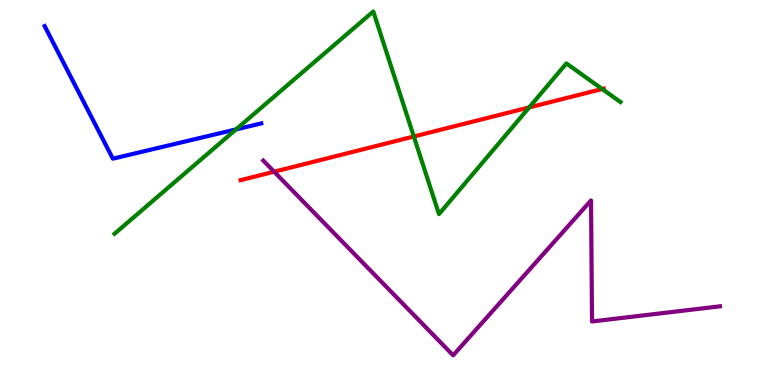[{'lines': ['blue', 'red'], 'intersections': []}, {'lines': ['green', 'red'], 'intersections': [{'x': 5.34, 'y': 6.45}, {'x': 6.83, 'y': 7.21}, {'x': 7.77, 'y': 7.69}]}, {'lines': ['purple', 'red'], 'intersections': [{'x': 3.54, 'y': 5.54}]}, {'lines': ['blue', 'green'], 'intersections': [{'x': 3.05, 'y': 6.64}]}, {'lines': ['blue', 'purple'], 'intersections': []}, {'lines': ['green', 'purple'], 'intersections': []}]